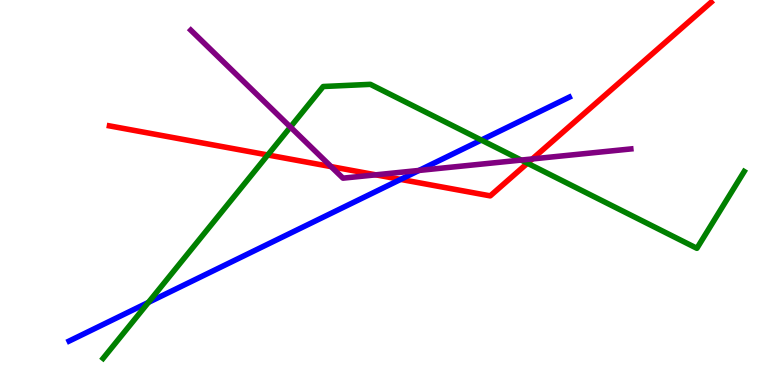[{'lines': ['blue', 'red'], 'intersections': [{'x': 5.17, 'y': 5.34}]}, {'lines': ['green', 'red'], 'intersections': [{'x': 3.46, 'y': 5.97}, {'x': 6.81, 'y': 5.76}]}, {'lines': ['purple', 'red'], 'intersections': [{'x': 4.27, 'y': 5.67}, {'x': 4.85, 'y': 5.46}, {'x': 6.87, 'y': 5.87}]}, {'lines': ['blue', 'green'], 'intersections': [{'x': 1.92, 'y': 2.15}, {'x': 6.21, 'y': 6.36}]}, {'lines': ['blue', 'purple'], 'intersections': [{'x': 5.41, 'y': 5.57}]}, {'lines': ['green', 'purple'], 'intersections': [{'x': 3.75, 'y': 6.7}, {'x': 6.72, 'y': 5.84}]}]